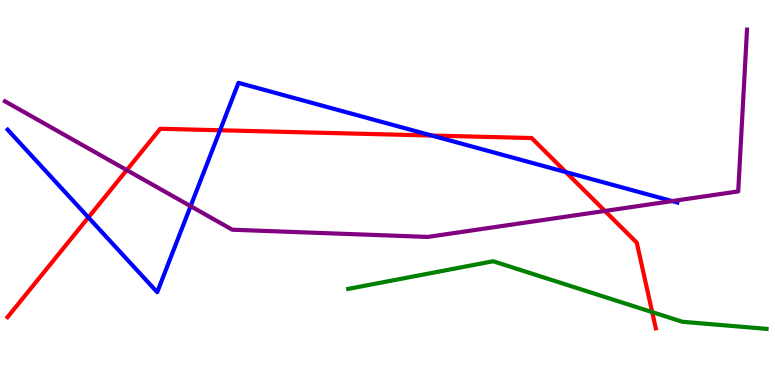[{'lines': ['blue', 'red'], 'intersections': [{'x': 1.14, 'y': 4.35}, {'x': 2.84, 'y': 6.62}, {'x': 5.57, 'y': 6.48}, {'x': 7.3, 'y': 5.53}]}, {'lines': ['green', 'red'], 'intersections': [{'x': 8.42, 'y': 1.89}]}, {'lines': ['purple', 'red'], 'intersections': [{'x': 1.64, 'y': 5.58}, {'x': 7.81, 'y': 4.52}]}, {'lines': ['blue', 'green'], 'intersections': []}, {'lines': ['blue', 'purple'], 'intersections': [{'x': 2.46, 'y': 4.65}, {'x': 8.67, 'y': 4.78}]}, {'lines': ['green', 'purple'], 'intersections': []}]